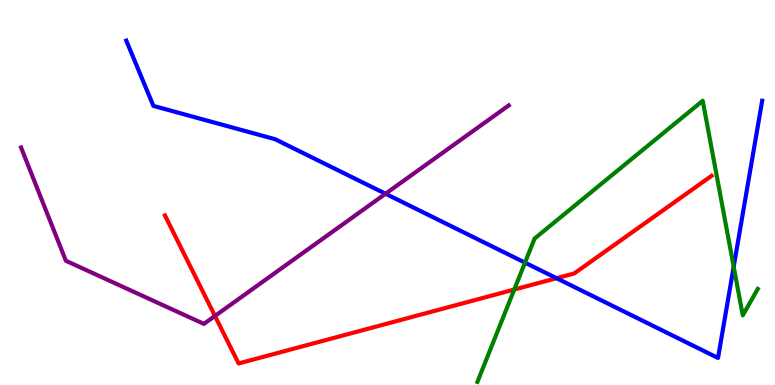[{'lines': ['blue', 'red'], 'intersections': [{'x': 7.18, 'y': 2.77}]}, {'lines': ['green', 'red'], 'intersections': [{'x': 6.64, 'y': 2.48}]}, {'lines': ['purple', 'red'], 'intersections': [{'x': 2.77, 'y': 1.79}]}, {'lines': ['blue', 'green'], 'intersections': [{'x': 6.77, 'y': 3.18}, {'x': 9.47, 'y': 3.07}]}, {'lines': ['blue', 'purple'], 'intersections': [{'x': 4.97, 'y': 4.97}]}, {'lines': ['green', 'purple'], 'intersections': []}]